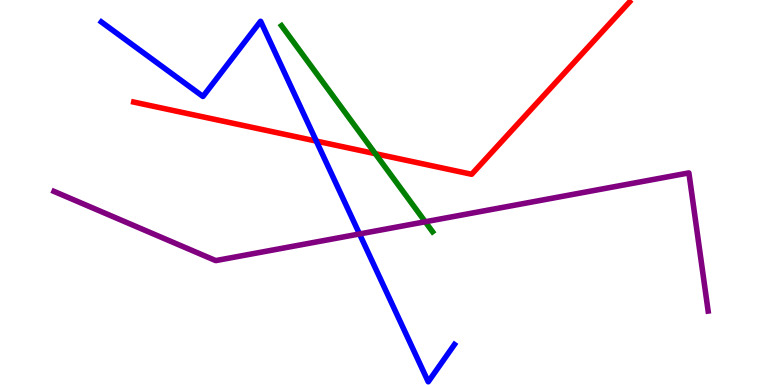[{'lines': ['blue', 'red'], 'intersections': [{'x': 4.08, 'y': 6.34}]}, {'lines': ['green', 'red'], 'intersections': [{'x': 4.84, 'y': 6.01}]}, {'lines': ['purple', 'red'], 'intersections': []}, {'lines': ['blue', 'green'], 'intersections': []}, {'lines': ['blue', 'purple'], 'intersections': [{'x': 4.64, 'y': 3.92}]}, {'lines': ['green', 'purple'], 'intersections': [{'x': 5.49, 'y': 4.24}]}]